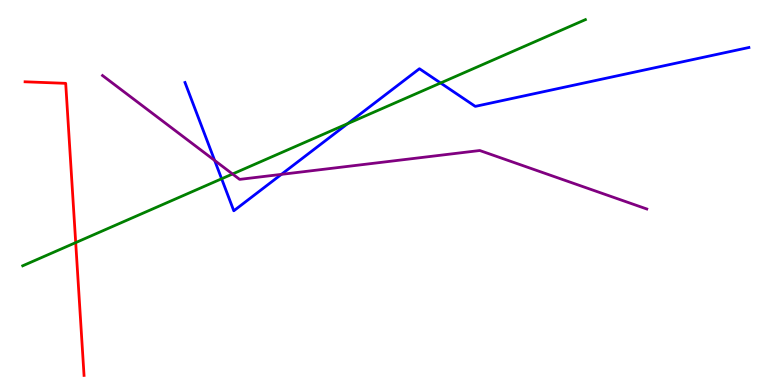[{'lines': ['blue', 'red'], 'intersections': []}, {'lines': ['green', 'red'], 'intersections': [{'x': 0.977, 'y': 3.7}]}, {'lines': ['purple', 'red'], 'intersections': []}, {'lines': ['blue', 'green'], 'intersections': [{'x': 2.86, 'y': 5.36}, {'x': 4.49, 'y': 6.79}, {'x': 5.68, 'y': 7.84}]}, {'lines': ['blue', 'purple'], 'intersections': [{'x': 2.77, 'y': 5.83}, {'x': 3.63, 'y': 5.47}]}, {'lines': ['green', 'purple'], 'intersections': [{'x': 3.0, 'y': 5.48}]}]